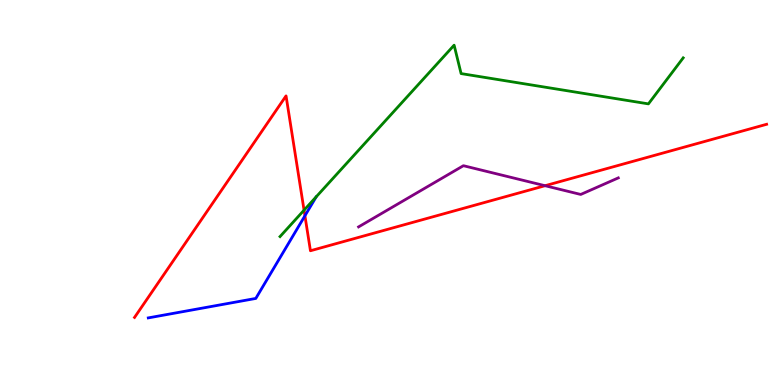[{'lines': ['blue', 'red'], 'intersections': [{'x': 3.93, 'y': 4.4}]}, {'lines': ['green', 'red'], 'intersections': [{'x': 3.92, 'y': 4.54}]}, {'lines': ['purple', 'red'], 'intersections': [{'x': 7.03, 'y': 5.18}]}, {'lines': ['blue', 'green'], 'intersections': []}, {'lines': ['blue', 'purple'], 'intersections': []}, {'lines': ['green', 'purple'], 'intersections': []}]